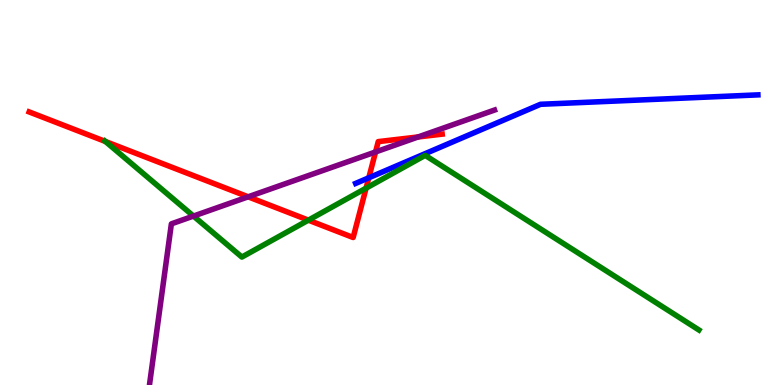[{'lines': ['blue', 'red'], 'intersections': [{'x': 4.76, 'y': 5.38}]}, {'lines': ['green', 'red'], 'intersections': [{'x': 1.36, 'y': 6.33}, {'x': 3.98, 'y': 4.28}, {'x': 4.72, 'y': 5.11}]}, {'lines': ['purple', 'red'], 'intersections': [{'x': 3.2, 'y': 4.89}, {'x': 4.85, 'y': 6.05}, {'x': 5.4, 'y': 6.44}]}, {'lines': ['blue', 'green'], 'intersections': []}, {'lines': ['blue', 'purple'], 'intersections': []}, {'lines': ['green', 'purple'], 'intersections': [{'x': 2.5, 'y': 4.39}]}]